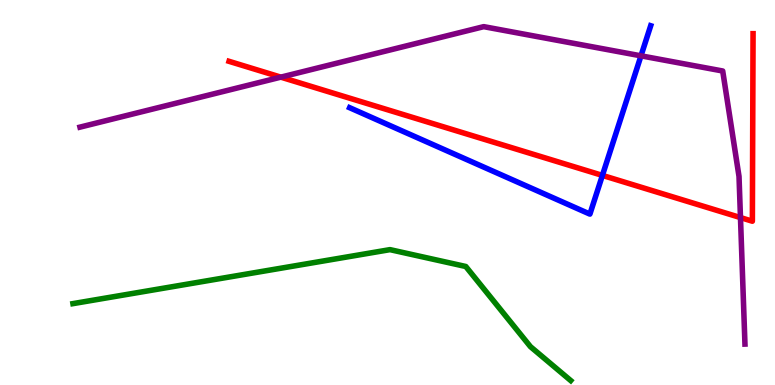[{'lines': ['blue', 'red'], 'intersections': [{'x': 7.77, 'y': 5.44}]}, {'lines': ['green', 'red'], 'intersections': []}, {'lines': ['purple', 'red'], 'intersections': [{'x': 3.62, 'y': 8.0}, {'x': 9.55, 'y': 4.35}]}, {'lines': ['blue', 'green'], 'intersections': []}, {'lines': ['blue', 'purple'], 'intersections': [{'x': 8.27, 'y': 8.55}]}, {'lines': ['green', 'purple'], 'intersections': []}]